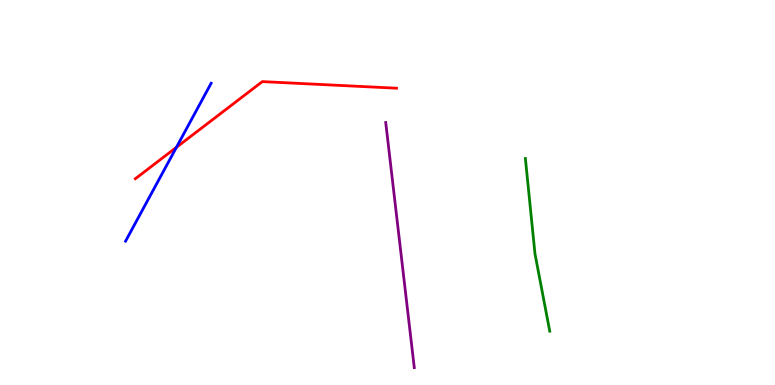[{'lines': ['blue', 'red'], 'intersections': [{'x': 2.28, 'y': 6.17}]}, {'lines': ['green', 'red'], 'intersections': []}, {'lines': ['purple', 'red'], 'intersections': []}, {'lines': ['blue', 'green'], 'intersections': []}, {'lines': ['blue', 'purple'], 'intersections': []}, {'lines': ['green', 'purple'], 'intersections': []}]